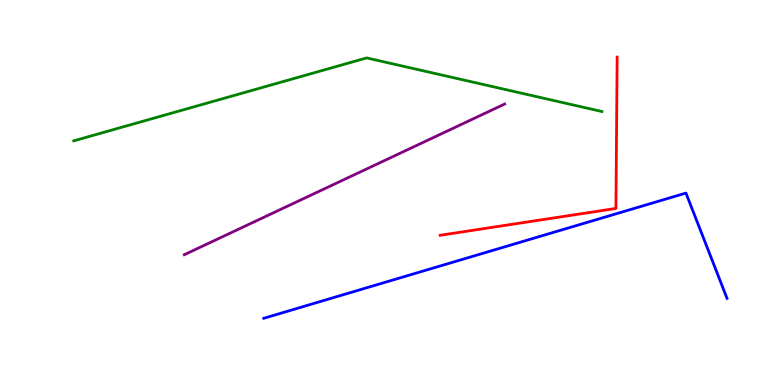[{'lines': ['blue', 'red'], 'intersections': []}, {'lines': ['green', 'red'], 'intersections': []}, {'lines': ['purple', 'red'], 'intersections': []}, {'lines': ['blue', 'green'], 'intersections': []}, {'lines': ['blue', 'purple'], 'intersections': []}, {'lines': ['green', 'purple'], 'intersections': []}]